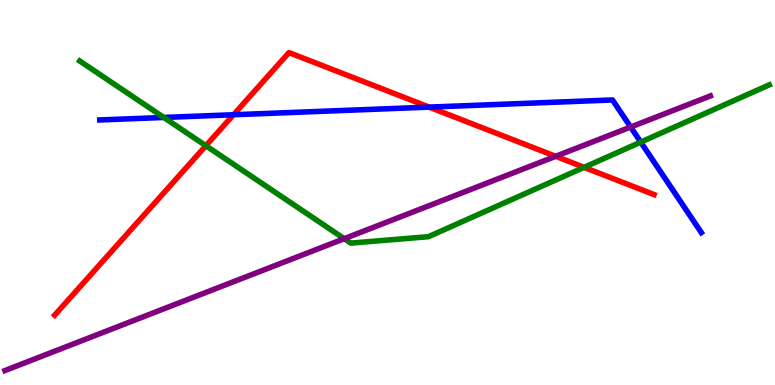[{'lines': ['blue', 'red'], 'intersections': [{'x': 3.01, 'y': 7.02}, {'x': 5.54, 'y': 7.22}]}, {'lines': ['green', 'red'], 'intersections': [{'x': 2.66, 'y': 6.22}, {'x': 7.54, 'y': 5.65}]}, {'lines': ['purple', 'red'], 'intersections': [{'x': 7.17, 'y': 5.94}]}, {'lines': ['blue', 'green'], 'intersections': [{'x': 2.11, 'y': 6.95}, {'x': 8.27, 'y': 6.31}]}, {'lines': ['blue', 'purple'], 'intersections': [{'x': 8.14, 'y': 6.7}]}, {'lines': ['green', 'purple'], 'intersections': [{'x': 4.44, 'y': 3.8}]}]